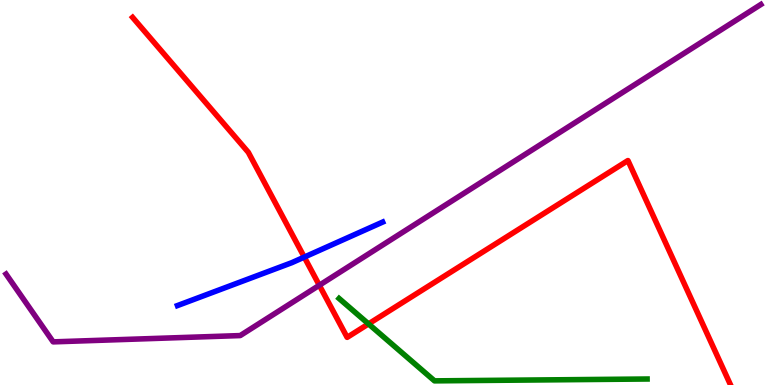[{'lines': ['blue', 'red'], 'intersections': [{'x': 3.93, 'y': 3.32}]}, {'lines': ['green', 'red'], 'intersections': [{'x': 4.76, 'y': 1.59}]}, {'lines': ['purple', 'red'], 'intersections': [{'x': 4.12, 'y': 2.59}]}, {'lines': ['blue', 'green'], 'intersections': []}, {'lines': ['blue', 'purple'], 'intersections': []}, {'lines': ['green', 'purple'], 'intersections': []}]